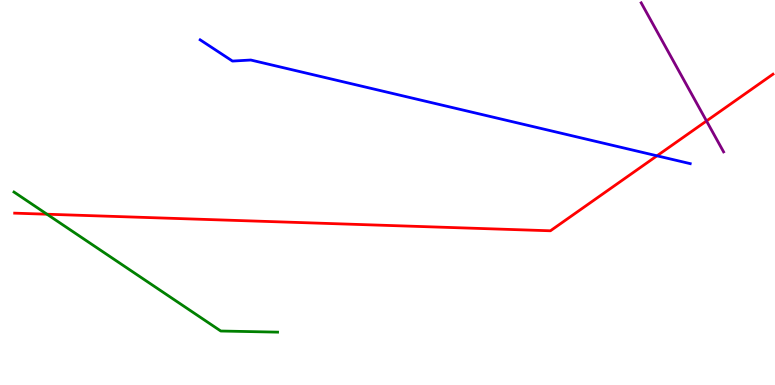[{'lines': ['blue', 'red'], 'intersections': [{'x': 8.48, 'y': 5.95}]}, {'lines': ['green', 'red'], 'intersections': [{'x': 0.606, 'y': 4.44}]}, {'lines': ['purple', 'red'], 'intersections': [{'x': 9.12, 'y': 6.86}]}, {'lines': ['blue', 'green'], 'intersections': []}, {'lines': ['blue', 'purple'], 'intersections': []}, {'lines': ['green', 'purple'], 'intersections': []}]